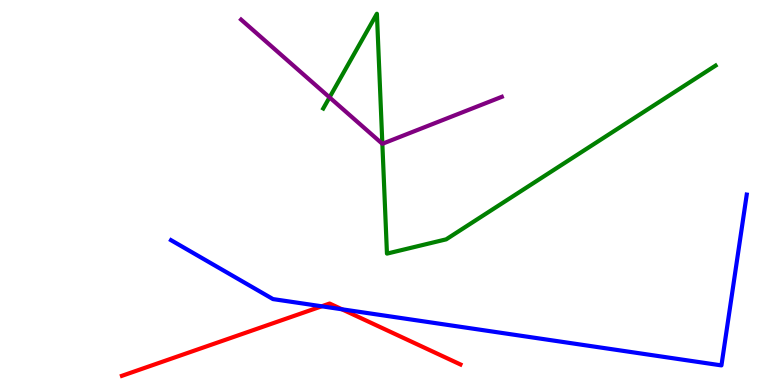[{'lines': ['blue', 'red'], 'intersections': [{'x': 4.15, 'y': 2.04}, {'x': 4.41, 'y': 1.97}]}, {'lines': ['green', 'red'], 'intersections': []}, {'lines': ['purple', 'red'], 'intersections': []}, {'lines': ['blue', 'green'], 'intersections': []}, {'lines': ['blue', 'purple'], 'intersections': []}, {'lines': ['green', 'purple'], 'intersections': [{'x': 4.25, 'y': 7.47}, {'x': 4.93, 'y': 6.27}]}]